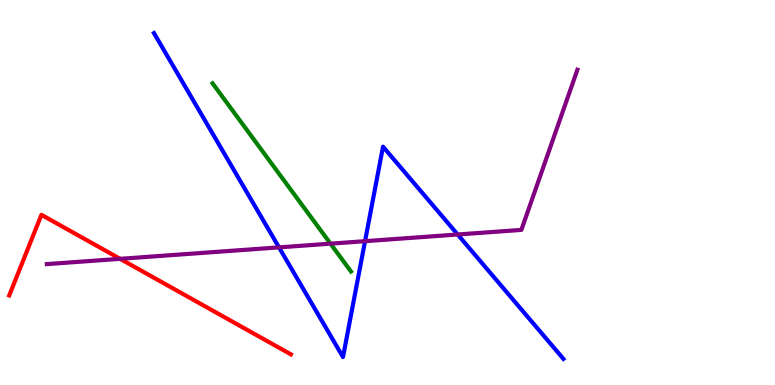[{'lines': ['blue', 'red'], 'intersections': []}, {'lines': ['green', 'red'], 'intersections': []}, {'lines': ['purple', 'red'], 'intersections': [{'x': 1.55, 'y': 3.28}]}, {'lines': ['blue', 'green'], 'intersections': []}, {'lines': ['blue', 'purple'], 'intersections': [{'x': 3.6, 'y': 3.57}, {'x': 4.71, 'y': 3.74}, {'x': 5.91, 'y': 3.91}]}, {'lines': ['green', 'purple'], 'intersections': [{'x': 4.26, 'y': 3.67}]}]